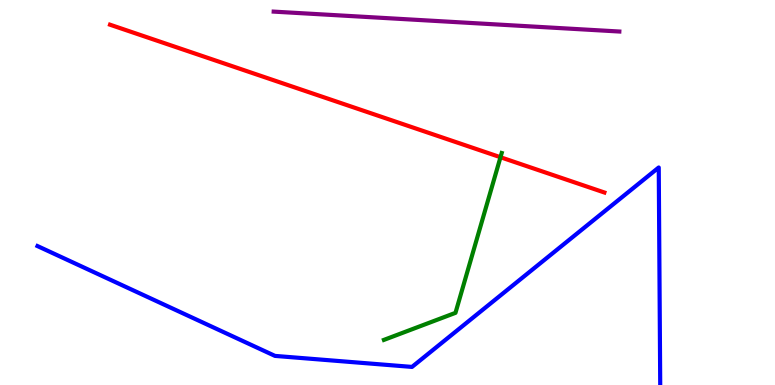[{'lines': ['blue', 'red'], 'intersections': []}, {'lines': ['green', 'red'], 'intersections': [{'x': 6.46, 'y': 5.92}]}, {'lines': ['purple', 'red'], 'intersections': []}, {'lines': ['blue', 'green'], 'intersections': []}, {'lines': ['blue', 'purple'], 'intersections': []}, {'lines': ['green', 'purple'], 'intersections': []}]